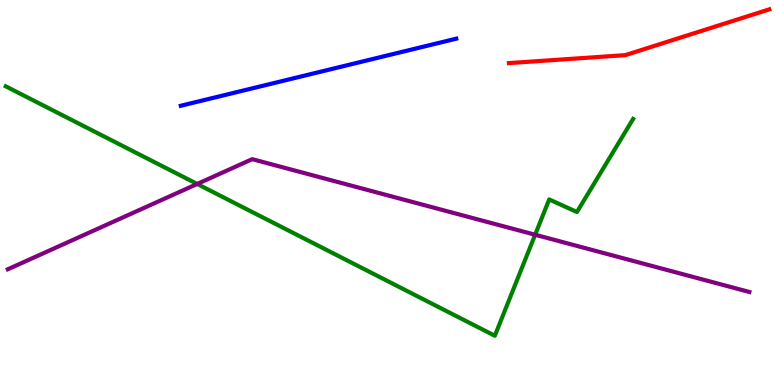[{'lines': ['blue', 'red'], 'intersections': []}, {'lines': ['green', 'red'], 'intersections': []}, {'lines': ['purple', 'red'], 'intersections': []}, {'lines': ['blue', 'green'], 'intersections': []}, {'lines': ['blue', 'purple'], 'intersections': []}, {'lines': ['green', 'purple'], 'intersections': [{'x': 2.54, 'y': 5.22}, {'x': 6.9, 'y': 3.9}]}]